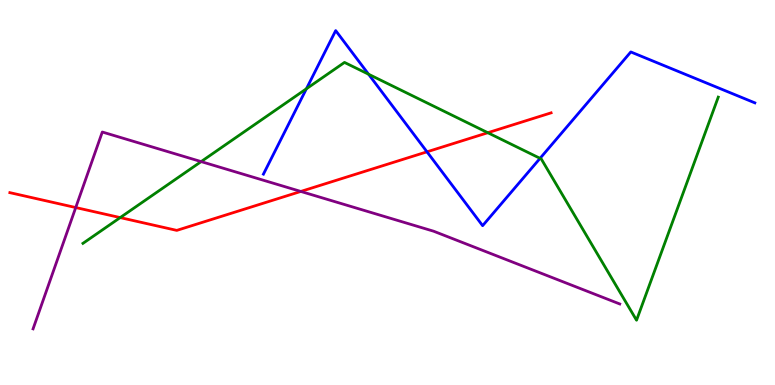[{'lines': ['blue', 'red'], 'intersections': [{'x': 5.51, 'y': 6.06}]}, {'lines': ['green', 'red'], 'intersections': [{'x': 1.55, 'y': 4.35}, {'x': 6.29, 'y': 6.55}]}, {'lines': ['purple', 'red'], 'intersections': [{'x': 0.977, 'y': 4.61}, {'x': 3.88, 'y': 5.03}]}, {'lines': ['blue', 'green'], 'intersections': [{'x': 3.95, 'y': 7.69}, {'x': 4.76, 'y': 8.07}, {'x': 6.97, 'y': 5.89}]}, {'lines': ['blue', 'purple'], 'intersections': []}, {'lines': ['green', 'purple'], 'intersections': [{'x': 2.6, 'y': 5.8}]}]